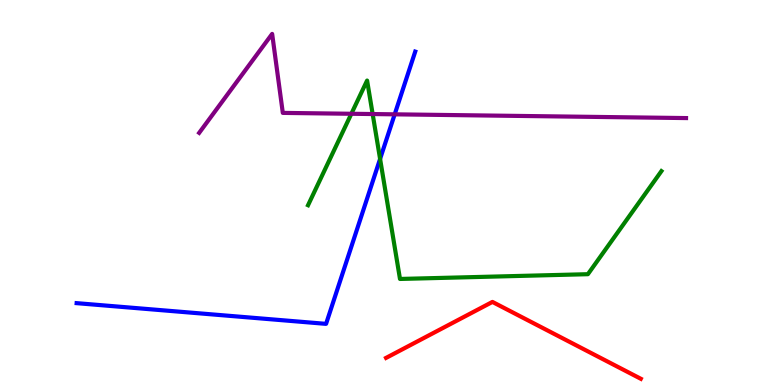[{'lines': ['blue', 'red'], 'intersections': []}, {'lines': ['green', 'red'], 'intersections': []}, {'lines': ['purple', 'red'], 'intersections': []}, {'lines': ['blue', 'green'], 'intersections': [{'x': 4.9, 'y': 5.87}]}, {'lines': ['blue', 'purple'], 'intersections': [{'x': 5.09, 'y': 7.03}]}, {'lines': ['green', 'purple'], 'intersections': [{'x': 4.53, 'y': 7.04}, {'x': 4.81, 'y': 7.04}]}]